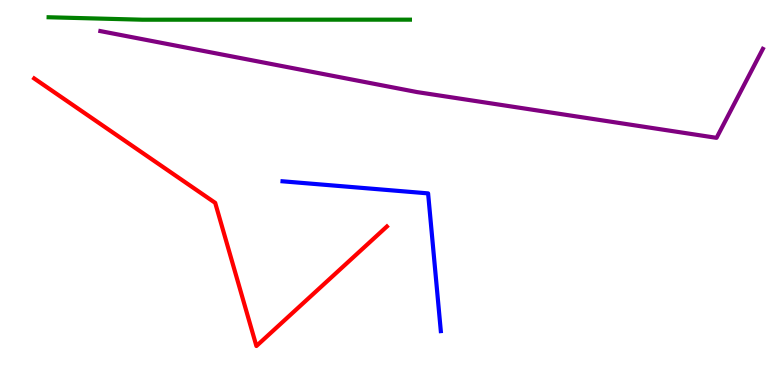[{'lines': ['blue', 'red'], 'intersections': []}, {'lines': ['green', 'red'], 'intersections': []}, {'lines': ['purple', 'red'], 'intersections': []}, {'lines': ['blue', 'green'], 'intersections': []}, {'lines': ['blue', 'purple'], 'intersections': []}, {'lines': ['green', 'purple'], 'intersections': []}]